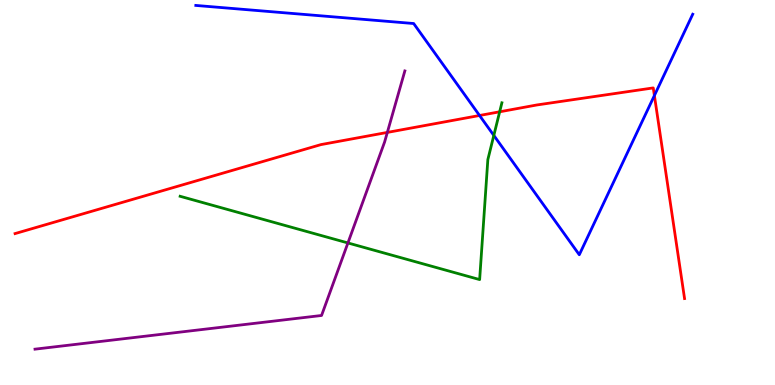[{'lines': ['blue', 'red'], 'intersections': [{'x': 6.19, 'y': 7.0}, {'x': 8.44, 'y': 7.52}]}, {'lines': ['green', 'red'], 'intersections': [{'x': 6.45, 'y': 7.1}]}, {'lines': ['purple', 'red'], 'intersections': [{'x': 5.0, 'y': 6.56}]}, {'lines': ['blue', 'green'], 'intersections': [{'x': 6.37, 'y': 6.48}]}, {'lines': ['blue', 'purple'], 'intersections': []}, {'lines': ['green', 'purple'], 'intersections': [{'x': 4.49, 'y': 3.69}]}]